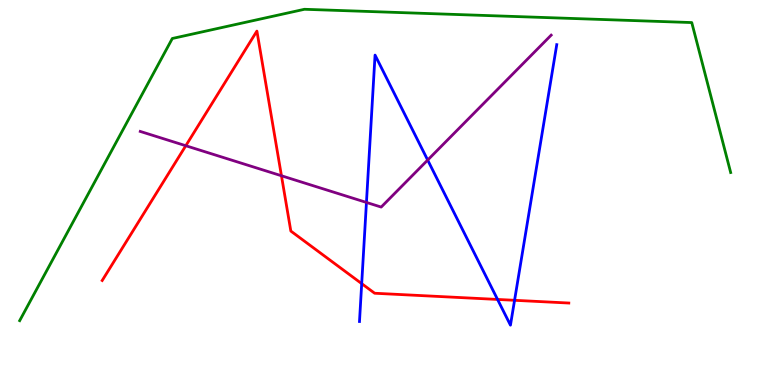[{'lines': ['blue', 'red'], 'intersections': [{'x': 4.67, 'y': 2.63}, {'x': 6.42, 'y': 2.22}, {'x': 6.64, 'y': 2.2}]}, {'lines': ['green', 'red'], 'intersections': []}, {'lines': ['purple', 'red'], 'intersections': [{'x': 2.4, 'y': 6.21}, {'x': 3.63, 'y': 5.43}]}, {'lines': ['blue', 'green'], 'intersections': []}, {'lines': ['blue', 'purple'], 'intersections': [{'x': 4.73, 'y': 4.74}, {'x': 5.52, 'y': 5.84}]}, {'lines': ['green', 'purple'], 'intersections': []}]